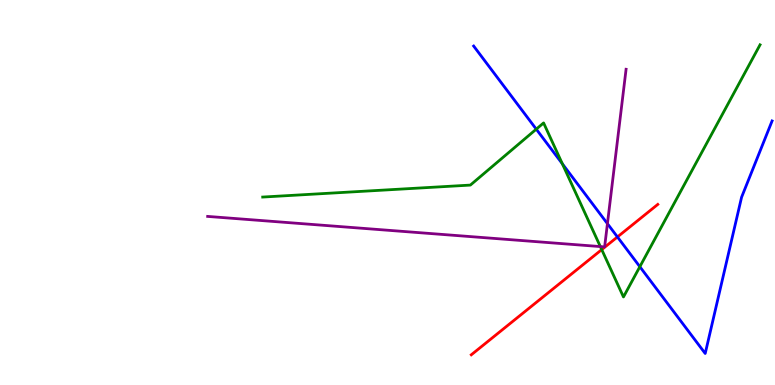[{'lines': ['blue', 'red'], 'intersections': [{'x': 7.97, 'y': 3.85}]}, {'lines': ['green', 'red'], 'intersections': [{'x': 7.76, 'y': 3.52}]}, {'lines': ['purple', 'red'], 'intersections': []}, {'lines': ['blue', 'green'], 'intersections': [{'x': 6.92, 'y': 6.65}, {'x': 7.26, 'y': 5.75}, {'x': 8.26, 'y': 3.07}]}, {'lines': ['blue', 'purple'], 'intersections': [{'x': 7.84, 'y': 4.19}]}, {'lines': ['green', 'purple'], 'intersections': [{'x': 7.75, 'y': 3.6}]}]